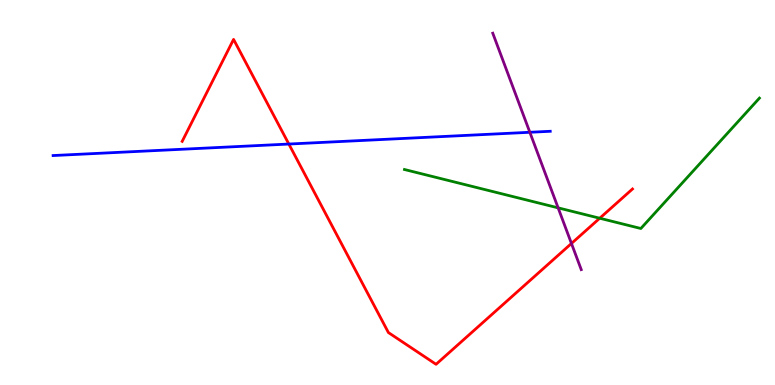[{'lines': ['blue', 'red'], 'intersections': [{'x': 3.73, 'y': 6.26}]}, {'lines': ['green', 'red'], 'intersections': [{'x': 7.74, 'y': 4.33}]}, {'lines': ['purple', 'red'], 'intersections': [{'x': 7.37, 'y': 3.68}]}, {'lines': ['blue', 'green'], 'intersections': []}, {'lines': ['blue', 'purple'], 'intersections': [{'x': 6.84, 'y': 6.56}]}, {'lines': ['green', 'purple'], 'intersections': [{'x': 7.2, 'y': 4.6}]}]